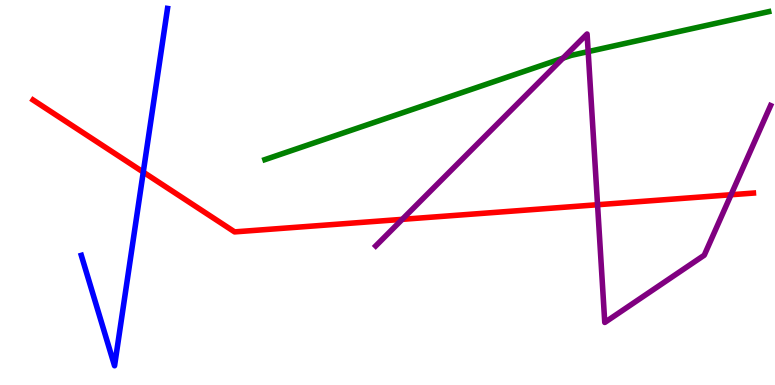[{'lines': ['blue', 'red'], 'intersections': [{'x': 1.85, 'y': 5.53}]}, {'lines': ['green', 'red'], 'intersections': []}, {'lines': ['purple', 'red'], 'intersections': [{'x': 5.19, 'y': 4.3}, {'x': 7.71, 'y': 4.68}, {'x': 9.43, 'y': 4.94}]}, {'lines': ['blue', 'green'], 'intersections': []}, {'lines': ['blue', 'purple'], 'intersections': []}, {'lines': ['green', 'purple'], 'intersections': [{'x': 7.26, 'y': 8.49}, {'x': 7.59, 'y': 8.66}]}]